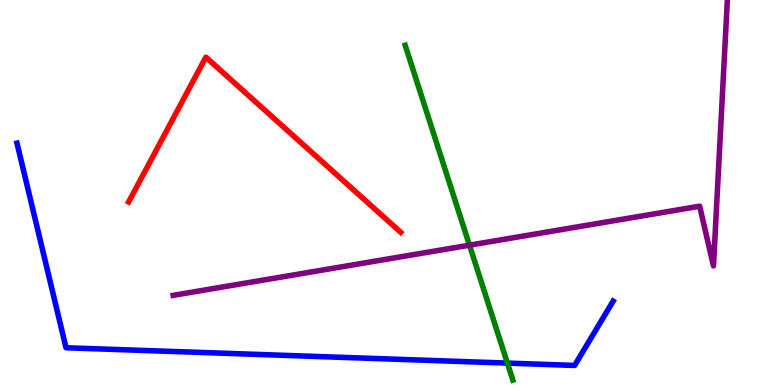[{'lines': ['blue', 'red'], 'intersections': []}, {'lines': ['green', 'red'], 'intersections': []}, {'lines': ['purple', 'red'], 'intersections': []}, {'lines': ['blue', 'green'], 'intersections': [{'x': 6.55, 'y': 0.569}]}, {'lines': ['blue', 'purple'], 'intersections': []}, {'lines': ['green', 'purple'], 'intersections': [{'x': 6.06, 'y': 3.63}]}]